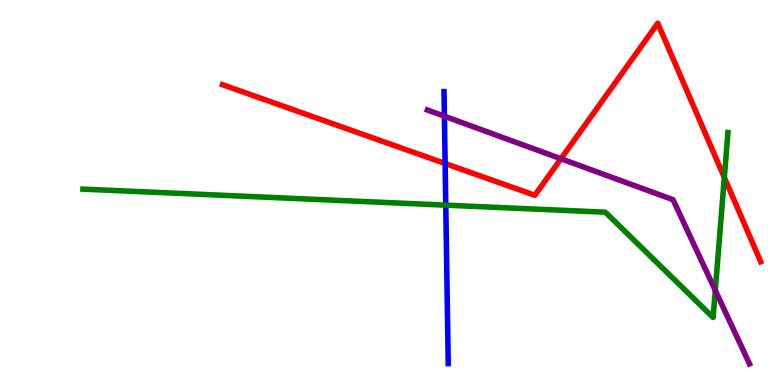[{'lines': ['blue', 'red'], 'intersections': [{'x': 5.74, 'y': 5.75}]}, {'lines': ['green', 'red'], 'intersections': [{'x': 9.35, 'y': 5.39}]}, {'lines': ['purple', 'red'], 'intersections': [{'x': 7.24, 'y': 5.88}]}, {'lines': ['blue', 'green'], 'intersections': [{'x': 5.75, 'y': 4.67}]}, {'lines': ['blue', 'purple'], 'intersections': [{'x': 5.73, 'y': 6.98}]}, {'lines': ['green', 'purple'], 'intersections': [{'x': 9.23, 'y': 2.46}]}]